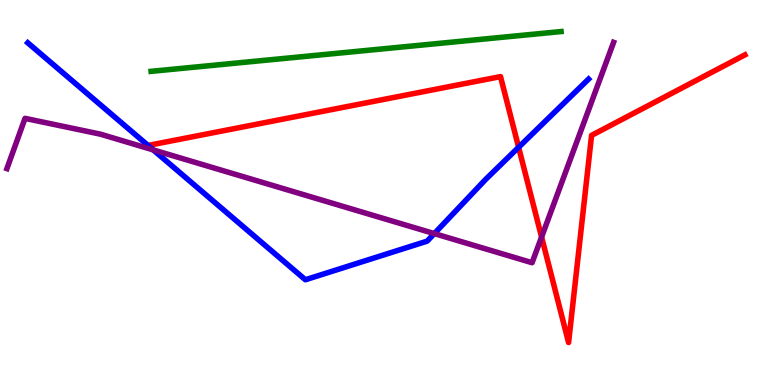[{'lines': ['blue', 'red'], 'intersections': [{'x': 1.91, 'y': 6.22}, {'x': 6.69, 'y': 6.17}]}, {'lines': ['green', 'red'], 'intersections': []}, {'lines': ['purple', 'red'], 'intersections': [{'x': 6.99, 'y': 3.84}]}, {'lines': ['blue', 'green'], 'intersections': []}, {'lines': ['blue', 'purple'], 'intersections': [{'x': 1.98, 'y': 6.11}, {'x': 5.6, 'y': 3.93}]}, {'lines': ['green', 'purple'], 'intersections': []}]